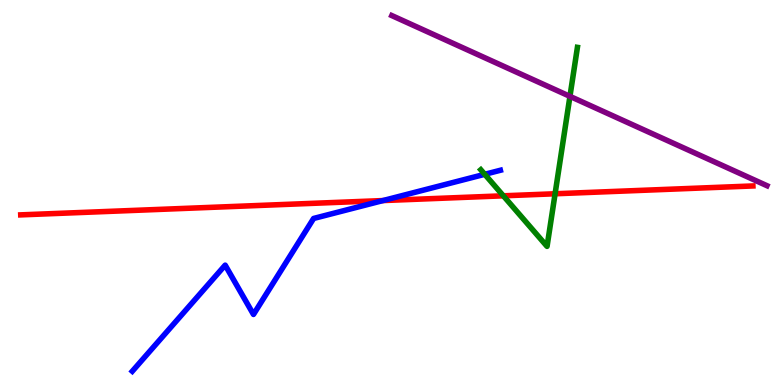[{'lines': ['blue', 'red'], 'intersections': [{'x': 4.94, 'y': 4.79}]}, {'lines': ['green', 'red'], 'intersections': [{'x': 6.49, 'y': 4.91}, {'x': 7.16, 'y': 4.97}]}, {'lines': ['purple', 'red'], 'intersections': []}, {'lines': ['blue', 'green'], 'intersections': [{'x': 6.25, 'y': 5.47}]}, {'lines': ['blue', 'purple'], 'intersections': []}, {'lines': ['green', 'purple'], 'intersections': [{'x': 7.35, 'y': 7.5}]}]